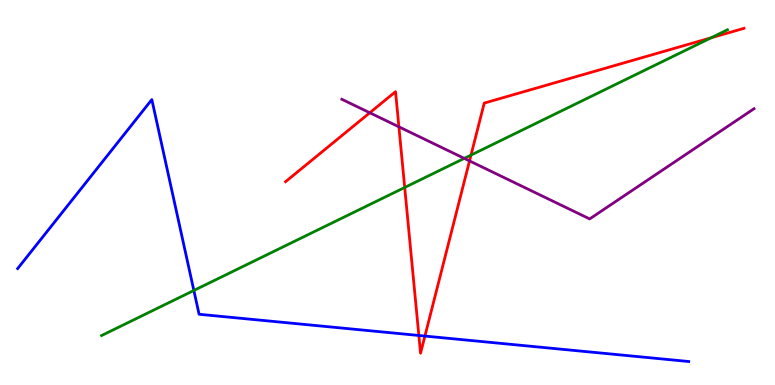[{'lines': ['blue', 'red'], 'intersections': [{'x': 5.4, 'y': 1.29}, {'x': 5.48, 'y': 1.27}]}, {'lines': ['green', 'red'], 'intersections': [{'x': 5.22, 'y': 5.13}, {'x': 6.08, 'y': 5.97}, {'x': 9.18, 'y': 9.02}]}, {'lines': ['purple', 'red'], 'intersections': [{'x': 4.77, 'y': 7.07}, {'x': 5.15, 'y': 6.71}, {'x': 6.06, 'y': 5.82}]}, {'lines': ['blue', 'green'], 'intersections': [{'x': 2.5, 'y': 2.46}]}, {'lines': ['blue', 'purple'], 'intersections': []}, {'lines': ['green', 'purple'], 'intersections': [{'x': 5.99, 'y': 5.89}]}]